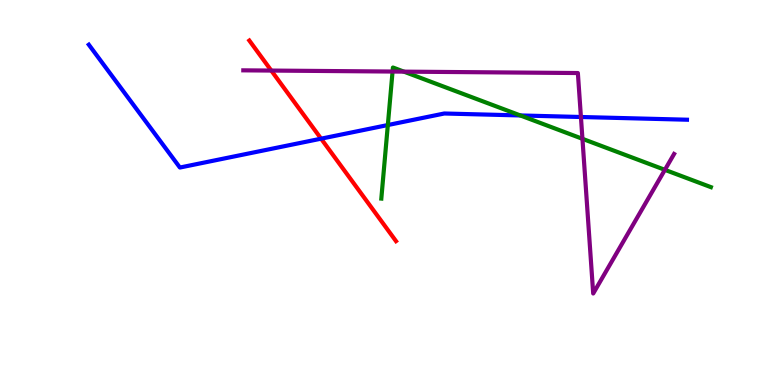[{'lines': ['blue', 'red'], 'intersections': [{'x': 4.14, 'y': 6.4}]}, {'lines': ['green', 'red'], 'intersections': []}, {'lines': ['purple', 'red'], 'intersections': [{'x': 3.5, 'y': 8.17}]}, {'lines': ['blue', 'green'], 'intersections': [{'x': 5.0, 'y': 6.75}, {'x': 6.71, 'y': 7.0}]}, {'lines': ['blue', 'purple'], 'intersections': [{'x': 7.5, 'y': 6.96}]}, {'lines': ['green', 'purple'], 'intersections': [{'x': 5.07, 'y': 8.14}, {'x': 5.21, 'y': 8.14}, {'x': 7.52, 'y': 6.39}, {'x': 8.58, 'y': 5.59}]}]